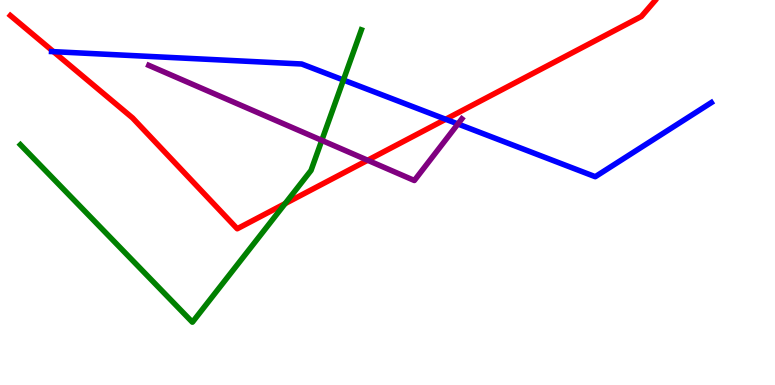[{'lines': ['blue', 'red'], 'intersections': [{'x': 0.69, 'y': 8.66}, {'x': 5.75, 'y': 6.9}]}, {'lines': ['green', 'red'], 'intersections': [{'x': 3.68, 'y': 4.71}]}, {'lines': ['purple', 'red'], 'intersections': [{'x': 4.74, 'y': 5.84}]}, {'lines': ['blue', 'green'], 'intersections': [{'x': 4.43, 'y': 7.92}]}, {'lines': ['blue', 'purple'], 'intersections': [{'x': 5.91, 'y': 6.78}]}, {'lines': ['green', 'purple'], 'intersections': [{'x': 4.15, 'y': 6.35}]}]